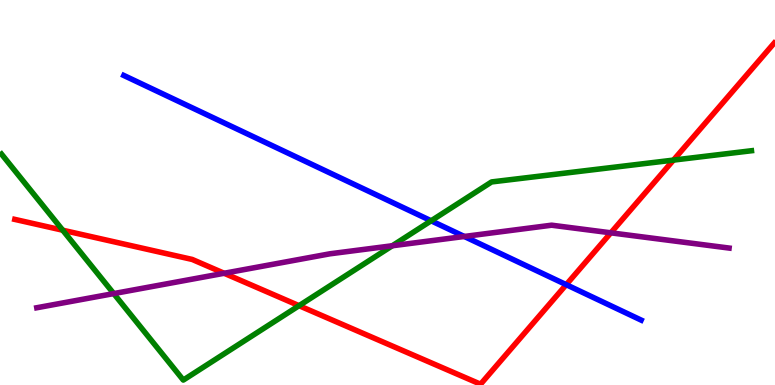[{'lines': ['blue', 'red'], 'intersections': [{'x': 7.31, 'y': 2.61}]}, {'lines': ['green', 'red'], 'intersections': [{'x': 0.81, 'y': 4.02}, {'x': 3.86, 'y': 2.06}, {'x': 8.69, 'y': 5.84}]}, {'lines': ['purple', 'red'], 'intersections': [{'x': 2.89, 'y': 2.9}, {'x': 7.88, 'y': 3.95}]}, {'lines': ['blue', 'green'], 'intersections': [{'x': 5.56, 'y': 4.27}]}, {'lines': ['blue', 'purple'], 'intersections': [{'x': 5.99, 'y': 3.86}]}, {'lines': ['green', 'purple'], 'intersections': [{'x': 1.47, 'y': 2.37}, {'x': 5.06, 'y': 3.62}]}]